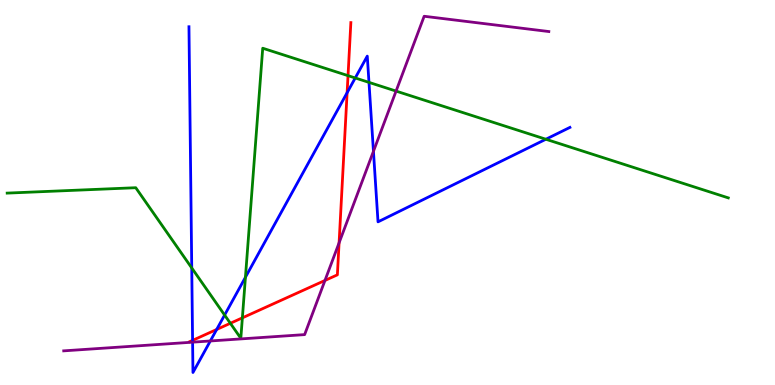[{'lines': ['blue', 'red'], 'intersections': [{'x': 2.49, 'y': 1.16}, {'x': 2.8, 'y': 1.44}, {'x': 4.48, 'y': 7.59}]}, {'lines': ['green', 'red'], 'intersections': [{'x': 2.97, 'y': 1.6}, {'x': 3.13, 'y': 1.74}, {'x': 4.49, 'y': 8.04}]}, {'lines': ['purple', 'red'], 'intersections': [{'x': 4.19, 'y': 2.72}, {'x': 4.38, 'y': 3.69}]}, {'lines': ['blue', 'green'], 'intersections': [{'x': 2.47, 'y': 3.04}, {'x': 2.9, 'y': 1.82}, {'x': 3.17, 'y': 2.8}, {'x': 4.58, 'y': 7.97}, {'x': 4.76, 'y': 7.86}, {'x': 7.04, 'y': 6.38}]}, {'lines': ['blue', 'purple'], 'intersections': [{'x': 2.49, 'y': 1.11}, {'x': 2.71, 'y': 1.14}, {'x': 4.82, 'y': 6.07}]}, {'lines': ['green', 'purple'], 'intersections': [{'x': 5.11, 'y': 7.63}]}]